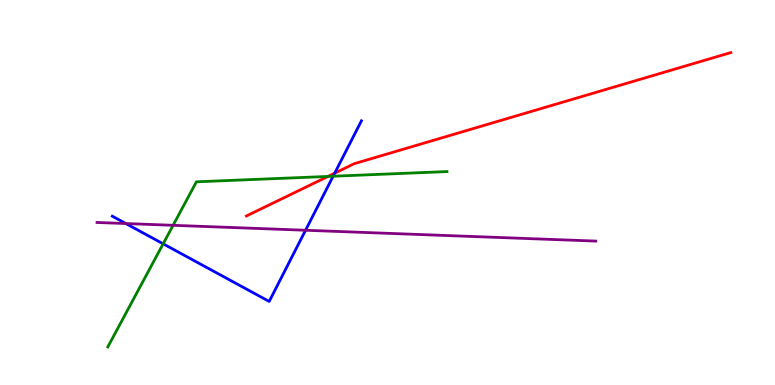[{'lines': ['blue', 'red'], 'intersections': [{'x': 4.32, 'y': 5.5}]}, {'lines': ['green', 'red'], 'intersections': [{'x': 4.23, 'y': 5.42}]}, {'lines': ['purple', 'red'], 'intersections': []}, {'lines': ['blue', 'green'], 'intersections': [{'x': 2.11, 'y': 3.67}, {'x': 4.3, 'y': 5.42}]}, {'lines': ['blue', 'purple'], 'intersections': [{'x': 1.62, 'y': 4.19}, {'x': 3.94, 'y': 4.02}]}, {'lines': ['green', 'purple'], 'intersections': [{'x': 2.23, 'y': 4.15}]}]